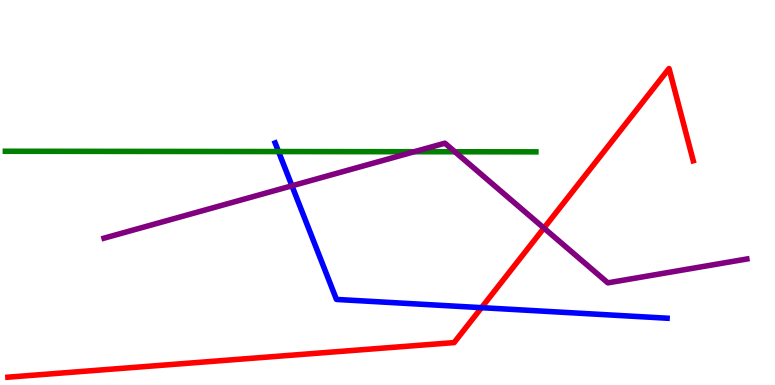[{'lines': ['blue', 'red'], 'intersections': [{'x': 6.21, 'y': 2.01}]}, {'lines': ['green', 'red'], 'intersections': []}, {'lines': ['purple', 'red'], 'intersections': [{'x': 7.02, 'y': 4.08}]}, {'lines': ['blue', 'green'], 'intersections': [{'x': 3.59, 'y': 6.06}]}, {'lines': ['blue', 'purple'], 'intersections': [{'x': 3.77, 'y': 5.17}]}, {'lines': ['green', 'purple'], 'intersections': [{'x': 5.35, 'y': 6.06}, {'x': 5.87, 'y': 6.06}]}]